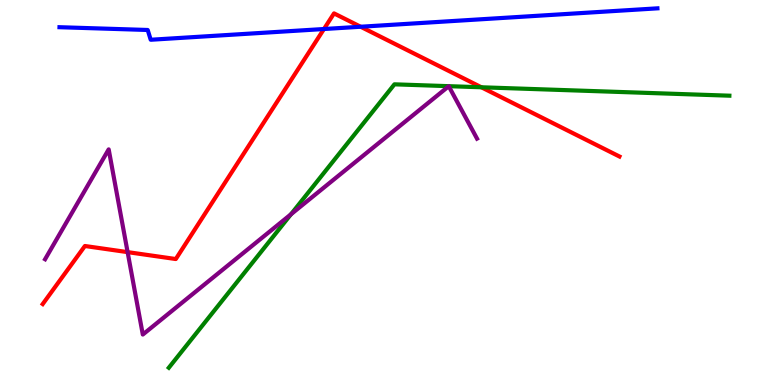[{'lines': ['blue', 'red'], 'intersections': [{'x': 4.18, 'y': 9.25}, {'x': 4.65, 'y': 9.31}]}, {'lines': ['green', 'red'], 'intersections': [{'x': 6.21, 'y': 7.73}]}, {'lines': ['purple', 'red'], 'intersections': [{'x': 1.65, 'y': 3.45}]}, {'lines': ['blue', 'green'], 'intersections': []}, {'lines': ['blue', 'purple'], 'intersections': []}, {'lines': ['green', 'purple'], 'intersections': [{'x': 3.75, 'y': 4.43}]}]